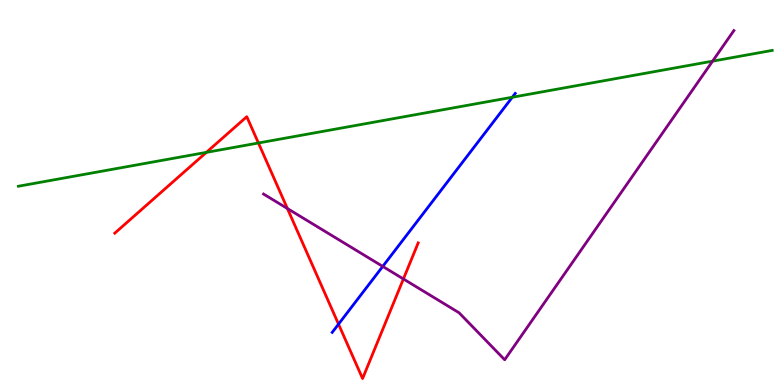[{'lines': ['blue', 'red'], 'intersections': [{'x': 4.37, 'y': 1.58}]}, {'lines': ['green', 'red'], 'intersections': [{'x': 2.66, 'y': 6.04}, {'x': 3.33, 'y': 6.29}]}, {'lines': ['purple', 'red'], 'intersections': [{'x': 3.71, 'y': 4.58}, {'x': 5.21, 'y': 2.75}]}, {'lines': ['blue', 'green'], 'intersections': [{'x': 6.61, 'y': 7.47}]}, {'lines': ['blue', 'purple'], 'intersections': [{'x': 4.94, 'y': 3.08}]}, {'lines': ['green', 'purple'], 'intersections': [{'x': 9.19, 'y': 8.41}]}]